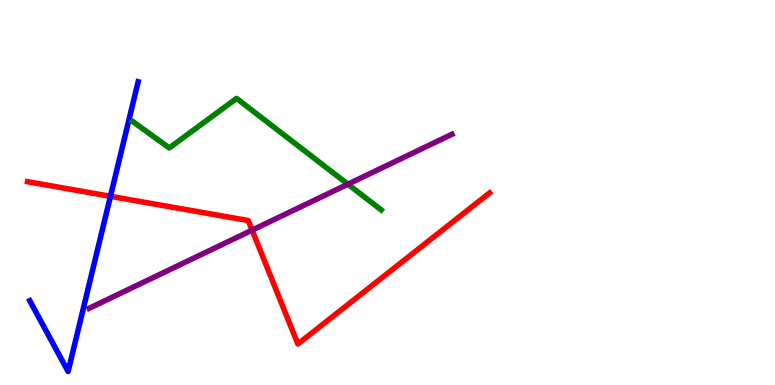[{'lines': ['blue', 'red'], 'intersections': [{'x': 1.43, 'y': 4.9}]}, {'lines': ['green', 'red'], 'intersections': []}, {'lines': ['purple', 'red'], 'intersections': [{'x': 3.25, 'y': 4.02}]}, {'lines': ['blue', 'green'], 'intersections': []}, {'lines': ['blue', 'purple'], 'intersections': []}, {'lines': ['green', 'purple'], 'intersections': [{'x': 4.49, 'y': 5.22}]}]